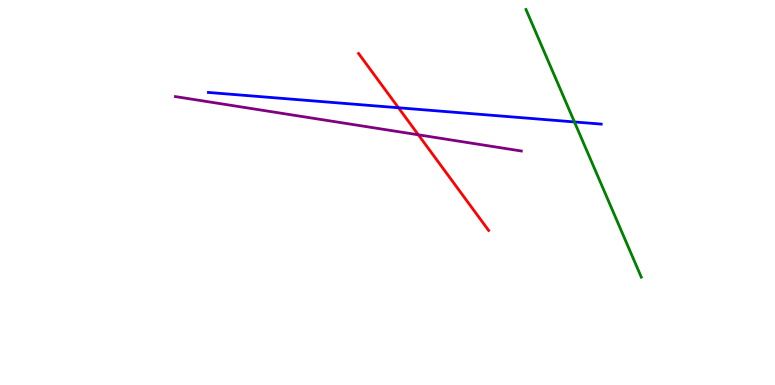[{'lines': ['blue', 'red'], 'intersections': [{'x': 5.14, 'y': 7.2}]}, {'lines': ['green', 'red'], 'intersections': []}, {'lines': ['purple', 'red'], 'intersections': [{'x': 5.4, 'y': 6.5}]}, {'lines': ['blue', 'green'], 'intersections': [{'x': 7.41, 'y': 6.83}]}, {'lines': ['blue', 'purple'], 'intersections': []}, {'lines': ['green', 'purple'], 'intersections': []}]